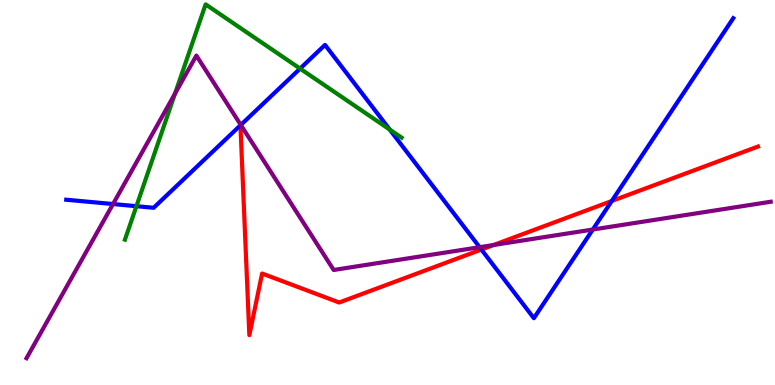[{'lines': ['blue', 'red'], 'intersections': [{'x': 6.21, 'y': 3.52}, {'x': 7.89, 'y': 4.78}]}, {'lines': ['green', 'red'], 'intersections': []}, {'lines': ['purple', 'red'], 'intersections': [{'x': 6.37, 'y': 3.64}]}, {'lines': ['blue', 'green'], 'intersections': [{'x': 1.76, 'y': 4.64}, {'x': 3.87, 'y': 8.22}, {'x': 5.03, 'y': 6.63}]}, {'lines': ['blue', 'purple'], 'intersections': [{'x': 1.46, 'y': 4.7}, {'x': 3.11, 'y': 6.75}, {'x': 6.19, 'y': 3.58}, {'x': 7.65, 'y': 4.04}]}, {'lines': ['green', 'purple'], 'intersections': [{'x': 2.26, 'y': 7.57}]}]